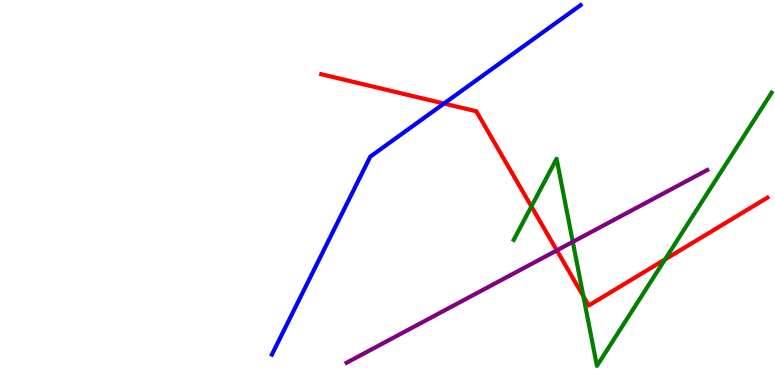[{'lines': ['blue', 'red'], 'intersections': [{'x': 5.73, 'y': 7.31}]}, {'lines': ['green', 'red'], 'intersections': [{'x': 6.86, 'y': 4.64}, {'x': 7.53, 'y': 2.31}, {'x': 8.58, 'y': 3.26}]}, {'lines': ['purple', 'red'], 'intersections': [{'x': 7.18, 'y': 3.5}]}, {'lines': ['blue', 'green'], 'intersections': []}, {'lines': ['blue', 'purple'], 'intersections': []}, {'lines': ['green', 'purple'], 'intersections': [{'x': 7.39, 'y': 3.72}]}]